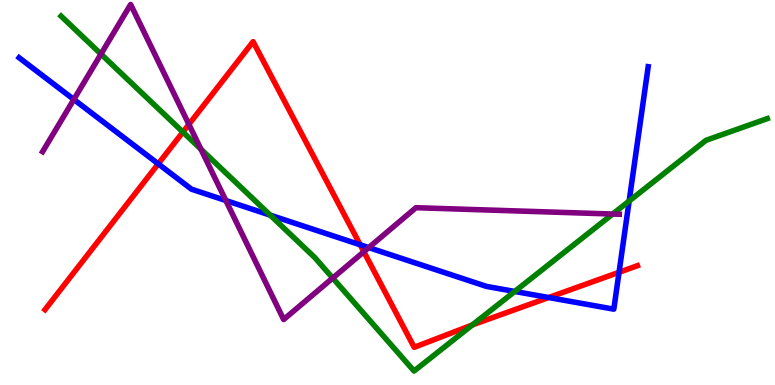[{'lines': ['blue', 'red'], 'intersections': [{'x': 2.04, 'y': 5.74}, {'x': 4.65, 'y': 3.64}, {'x': 7.08, 'y': 2.27}, {'x': 7.99, 'y': 2.93}]}, {'lines': ['green', 'red'], 'intersections': [{'x': 2.36, 'y': 6.57}, {'x': 6.09, 'y': 1.56}]}, {'lines': ['purple', 'red'], 'intersections': [{'x': 2.44, 'y': 6.77}, {'x': 4.69, 'y': 3.46}]}, {'lines': ['blue', 'green'], 'intersections': [{'x': 3.49, 'y': 4.41}, {'x': 6.64, 'y': 2.43}, {'x': 8.12, 'y': 4.78}]}, {'lines': ['blue', 'purple'], 'intersections': [{'x': 0.953, 'y': 7.42}, {'x': 2.91, 'y': 4.79}, {'x': 4.76, 'y': 3.57}]}, {'lines': ['green', 'purple'], 'intersections': [{'x': 1.3, 'y': 8.6}, {'x': 2.59, 'y': 6.12}, {'x': 4.29, 'y': 2.78}, {'x': 7.91, 'y': 4.44}]}]